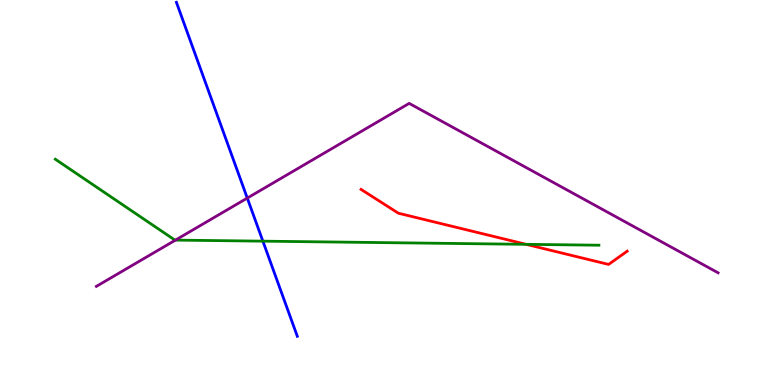[{'lines': ['blue', 'red'], 'intersections': []}, {'lines': ['green', 'red'], 'intersections': [{'x': 6.79, 'y': 3.65}]}, {'lines': ['purple', 'red'], 'intersections': []}, {'lines': ['blue', 'green'], 'intersections': [{'x': 3.39, 'y': 3.74}]}, {'lines': ['blue', 'purple'], 'intersections': [{'x': 3.19, 'y': 4.85}]}, {'lines': ['green', 'purple'], 'intersections': [{'x': 2.26, 'y': 3.76}]}]